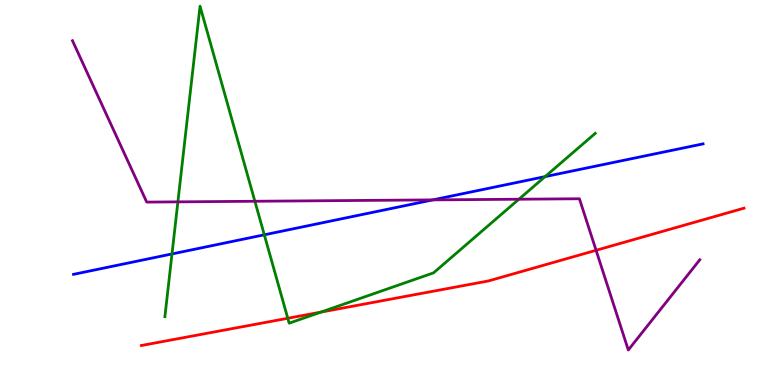[{'lines': ['blue', 'red'], 'intersections': []}, {'lines': ['green', 'red'], 'intersections': [{'x': 3.71, 'y': 1.73}, {'x': 4.14, 'y': 1.89}]}, {'lines': ['purple', 'red'], 'intersections': [{'x': 7.69, 'y': 3.5}]}, {'lines': ['blue', 'green'], 'intersections': [{'x': 2.22, 'y': 3.4}, {'x': 3.41, 'y': 3.9}, {'x': 7.03, 'y': 5.41}]}, {'lines': ['blue', 'purple'], 'intersections': [{'x': 5.58, 'y': 4.81}]}, {'lines': ['green', 'purple'], 'intersections': [{'x': 2.3, 'y': 4.76}, {'x': 3.29, 'y': 4.77}, {'x': 6.7, 'y': 4.83}]}]